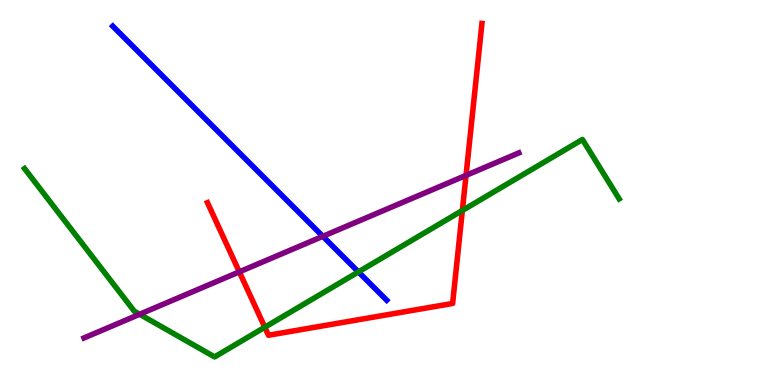[{'lines': ['blue', 'red'], 'intersections': []}, {'lines': ['green', 'red'], 'intersections': [{'x': 3.42, 'y': 1.5}, {'x': 5.97, 'y': 4.53}]}, {'lines': ['purple', 'red'], 'intersections': [{'x': 3.09, 'y': 2.94}, {'x': 6.01, 'y': 5.44}]}, {'lines': ['blue', 'green'], 'intersections': [{'x': 4.62, 'y': 2.94}]}, {'lines': ['blue', 'purple'], 'intersections': [{'x': 4.17, 'y': 3.86}]}, {'lines': ['green', 'purple'], 'intersections': [{'x': 1.8, 'y': 1.84}]}]